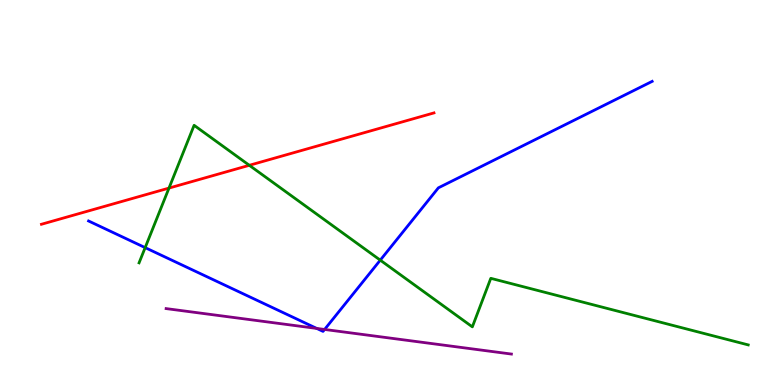[{'lines': ['blue', 'red'], 'intersections': []}, {'lines': ['green', 'red'], 'intersections': [{'x': 2.18, 'y': 5.11}, {'x': 3.22, 'y': 5.71}]}, {'lines': ['purple', 'red'], 'intersections': []}, {'lines': ['blue', 'green'], 'intersections': [{'x': 1.87, 'y': 3.57}, {'x': 4.91, 'y': 3.24}]}, {'lines': ['blue', 'purple'], 'intersections': [{'x': 4.09, 'y': 1.47}, {'x': 4.19, 'y': 1.44}]}, {'lines': ['green', 'purple'], 'intersections': []}]